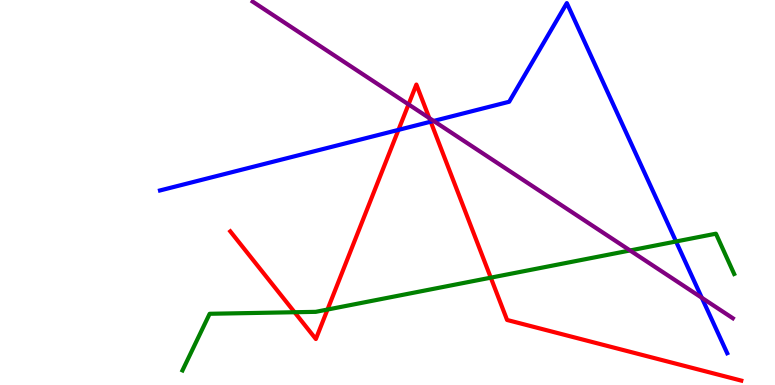[{'lines': ['blue', 'red'], 'intersections': [{'x': 5.14, 'y': 6.63}, {'x': 5.56, 'y': 6.84}]}, {'lines': ['green', 'red'], 'intersections': [{'x': 3.8, 'y': 1.89}, {'x': 4.23, 'y': 1.96}, {'x': 6.33, 'y': 2.79}]}, {'lines': ['purple', 'red'], 'intersections': [{'x': 5.27, 'y': 7.29}, {'x': 5.54, 'y': 6.93}]}, {'lines': ['blue', 'green'], 'intersections': [{'x': 8.72, 'y': 3.73}]}, {'lines': ['blue', 'purple'], 'intersections': [{'x': 5.6, 'y': 6.86}, {'x': 9.06, 'y': 2.27}]}, {'lines': ['green', 'purple'], 'intersections': [{'x': 8.13, 'y': 3.49}]}]